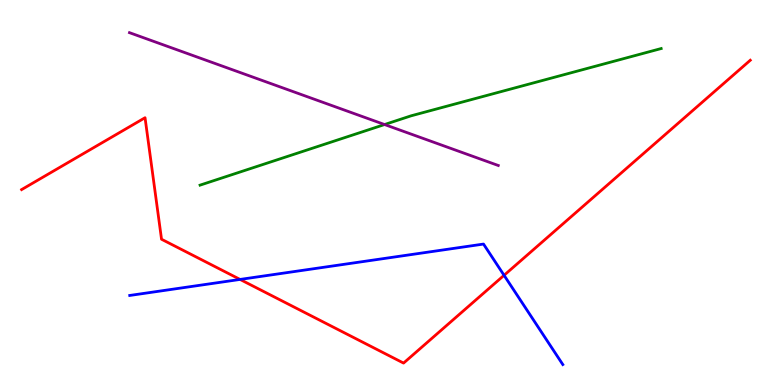[{'lines': ['blue', 'red'], 'intersections': [{'x': 3.1, 'y': 2.74}, {'x': 6.5, 'y': 2.85}]}, {'lines': ['green', 'red'], 'intersections': []}, {'lines': ['purple', 'red'], 'intersections': []}, {'lines': ['blue', 'green'], 'intersections': []}, {'lines': ['blue', 'purple'], 'intersections': []}, {'lines': ['green', 'purple'], 'intersections': [{'x': 4.96, 'y': 6.77}]}]